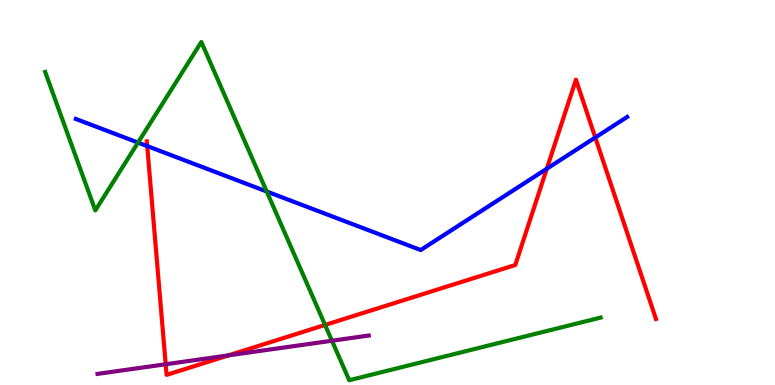[{'lines': ['blue', 'red'], 'intersections': [{'x': 1.9, 'y': 6.21}, {'x': 7.06, 'y': 5.62}, {'x': 7.68, 'y': 6.43}]}, {'lines': ['green', 'red'], 'intersections': [{'x': 4.19, 'y': 1.56}]}, {'lines': ['purple', 'red'], 'intersections': [{'x': 2.14, 'y': 0.539}, {'x': 2.95, 'y': 0.77}]}, {'lines': ['blue', 'green'], 'intersections': [{'x': 1.78, 'y': 6.3}, {'x': 3.44, 'y': 5.03}]}, {'lines': ['blue', 'purple'], 'intersections': []}, {'lines': ['green', 'purple'], 'intersections': [{'x': 4.28, 'y': 1.15}]}]